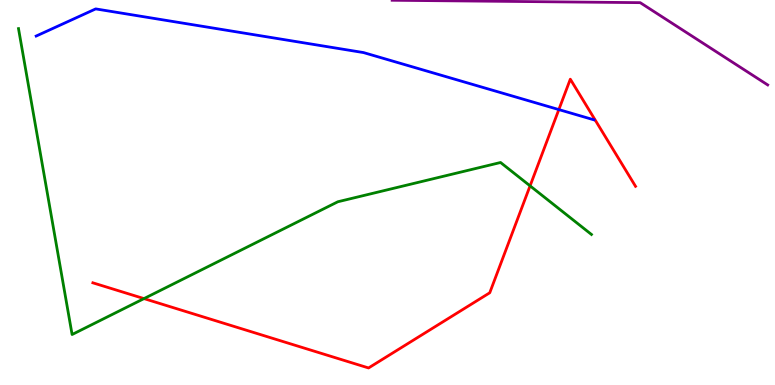[{'lines': ['blue', 'red'], 'intersections': [{'x': 7.21, 'y': 7.15}]}, {'lines': ['green', 'red'], 'intersections': [{'x': 1.86, 'y': 2.24}, {'x': 6.84, 'y': 5.17}]}, {'lines': ['purple', 'red'], 'intersections': []}, {'lines': ['blue', 'green'], 'intersections': []}, {'lines': ['blue', 'purple'], 'intersections': []}, {'lines': ['green', 'purple'], 'intersections': []}]